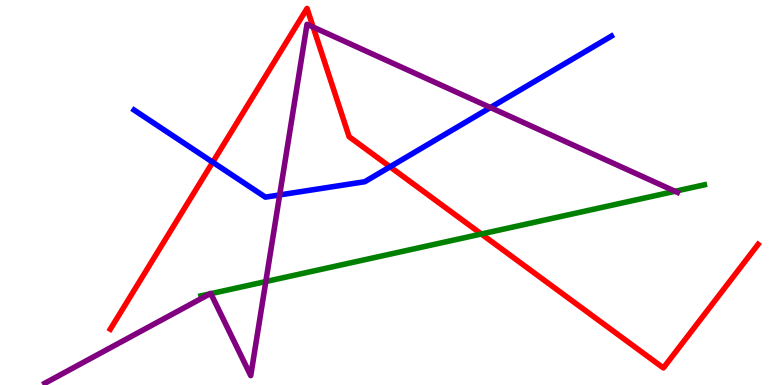[{'lines': ['blue', 'red'], 'intersections': [{'x': 2.74, 'y': 5.79}, {'x': 5.03, 'y': 5.67}]}, {'lines': ['green', 'red'], 'intersections': [{'x': 6.21, 'y': 3.92}]}, {'lines': ['purple', 'red'], 'intersections': [{'x': 4.04, 'y': 9.3}]}, {'lines': ['blue', 'green'], 'intersections': []}, {'lines': ['blue', 'purple'], 'intersections': [{'x': 3.61, 'y': 4.94}, {'x': 6.33, 'y': 7.21}]}, {'lines': ['green', 'purple'], 'intersections': [{'x': 2.71, 'y': 2.37}, {'x': 2.72, 'y': 2.37}, {'x': 3.43, 'y': 2.69}, {'x': 8.71, 'y': 5.03}]}]